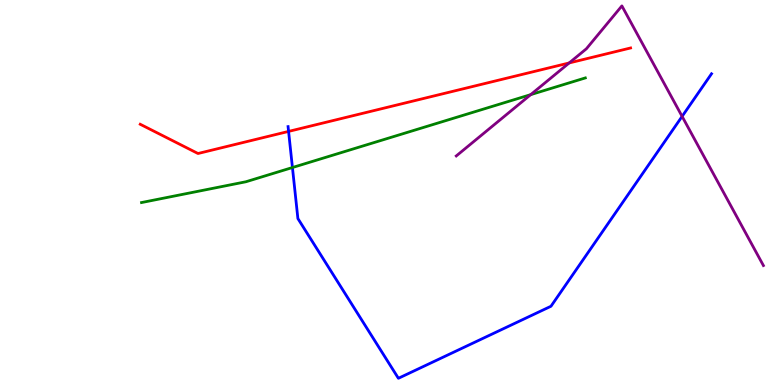[{'lines': ['blue', 'red'], 'intersections': [{'x': 3.72, 'y': 6.59}]}, {'lines': ['green', 'red'], 'intersections': []}, {'lines': ['purple', 'red'], 'intersections': [{'x': 7.34, 'y': 8.36}]}, {'lines': ['blue', 'green'], 'intersections': [{'x': 3.77, 'y': 5.65}]}, {'lines': ['blue', 'purple'], 'intersections': [{'x': 8.8, 'y': 6.98}]}, {'lines': ['green', 'purple'], 'intersections': [{'x': 6.85, 'y': 7.54}]}]